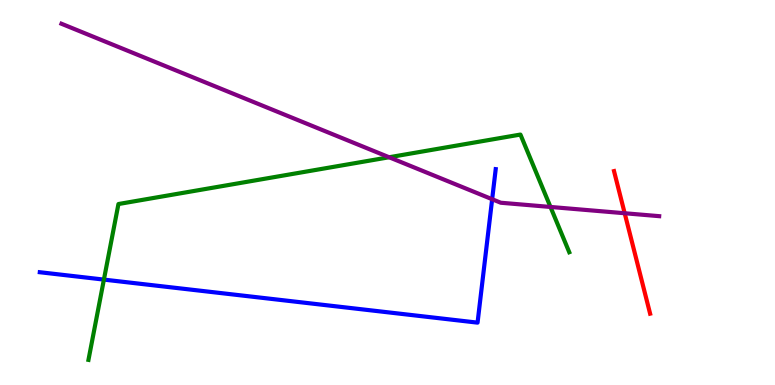[{'lines': ['blue', 'red'], 'intersections': []}, {'lines': ['green', 'red'], 'intersections': []}, {'lines': ['purple', 'red'], 'intersections': [{'x': 8.06, 'y': 4.46}]}, {'lines': ['blue', 'green'], 'intersections': [{'x': 1.34, 'y': 2.74}]}, {'lines': ['blue', 'purple'], 'intersections': [{'x': 6.35, 'y': 4.83}]}, {'lines': ['green', 'purple'], 'intersections': [{'x': 5.02, 'y': 5.92}, {'x': 7.1, 'y': 4.62}]}]